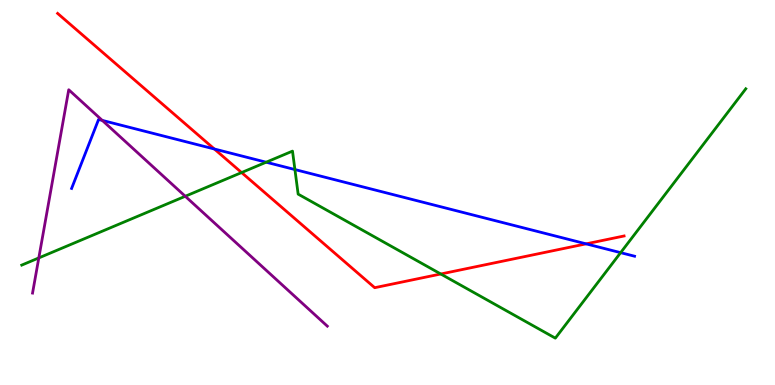[{'lines': ['blue', 'red'], 'intersections': [{'x': 2.77, 'y': 6.13}, {'x': 7.56, 'y': 3.67}]}, {'lines': ['green', 'red'], 'intersections': [{'x': 3.12, 'y': 5.52}, {'x': 5.69, 'y': 2.88}]}, {'lines': ['purple', 'red'], 'intersections': []}, {'lines': ['blue', 'green'], 'intersections': [{'x': 3.43, 'y': 5.79}, {'x': 3.81, 'y': 5.6}, {'x': 8.01, 'y': 3.44}]}, {'lines': ['blue', 'purple'], 'intersections': [{'x': 1.32, 'y': 6.87}]}, {'lines': ['green', 'purple'], 'intersections': [{'x': 0.501, 'y': 3.3}, {'x': 2.39, 'y': 4.9}]}]